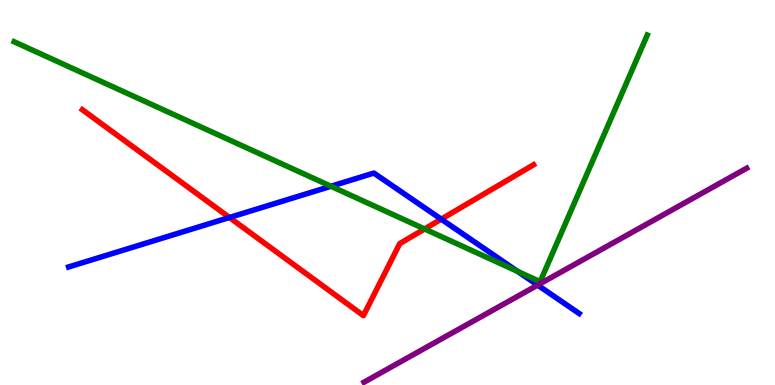[{'lines': ['blue', 'red'], 'intersections': [{'x': 2.96, 'y': 4.35}, {'x': 5.69, 'y': 4.31}]}, {'lines': ['green', 'red'], 'intersections': [{'x': 5.48, 'y': 4.05}]}, {'lines': ['purple', 'red'], 'intersections': []}, {'lines': ['blue', 'green'], 'intersections': [{'x': 4.27, 'y': 5.16}, {'x': 6.68, 'y': 2.95}]}, {'lines': ['blue', 'purple'], 'intersections': [{'x': 6.94, 'y': 2.59}]}, {'lines': ['green', 'purple'], 'intersections': []}]